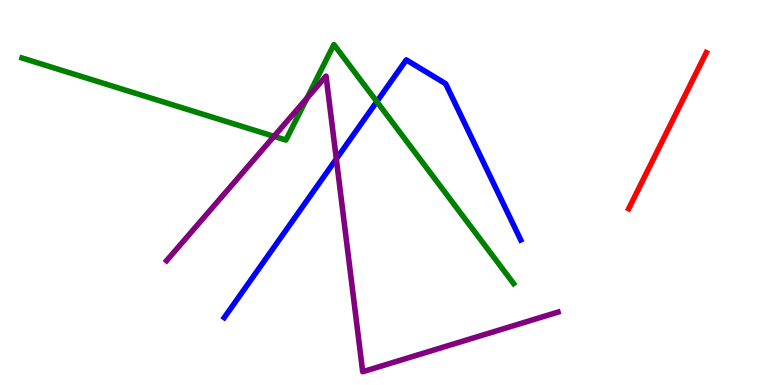[{'lines': ['blue', 'red'], 'intersections': []}, {'lines': ['green', 'red'], 'intersections': []}, {'lines': ['purple', 'red'], 'intersections': []}, {'lines': ['blue', 'green'], 'intersections': [{'x': 4.86, 'y': 7.36}]}, {'lines': ['blue', 'purple'], 'intersections': [{'x': 4.34, 'y': 5.87}]}, {'lines': ['green', 'purple'], 'intersections': [{'x': 3.54, 'y': 6.46}, {'x': 3.96, 'y': 7.45}]}]